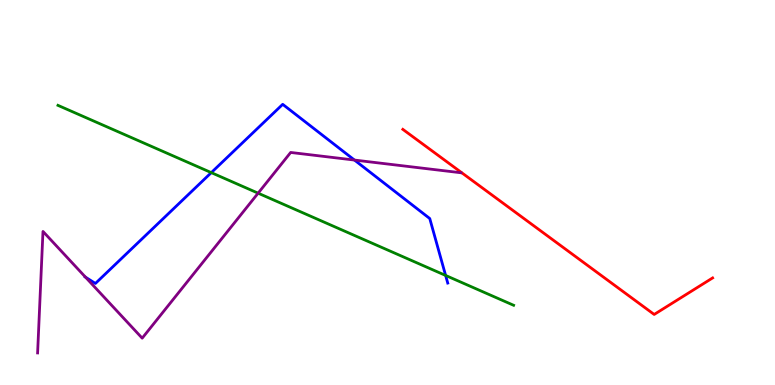[{'lines': ['blue', 'red'], 'intersections': []}, {'lines': ['green', 'red'], 'intersections': []}, {'lines': ['purple', 'red'], 'intersections': []}, {'lines': ['blue', 'green'], 'intersections': [{'x': 2.73, 'y': 5.52}, {'x': 5.75, 'y': 2.85}]}, {'lines': ['blue', 'purple'], 'intersections': [{'x': 1.1, 'y': 2.8}, {'x': 4.57, 'y': 5.84}]}, {'lines': ['green', 'purple'], 'intersections': [{'x': 3.33, 'y': 4.98}]}]